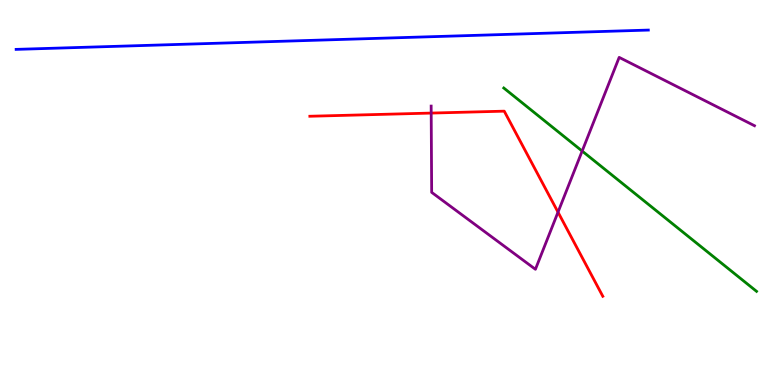[{'lines': ['blue', 'red'], 'intersections': []}, {'lines': ['green', 'red'], 'intersections': []}, {'lines': ['purple', 'red'], 'intersections': [{'x': 5.56, 'y': 7.06}, {'x': 7.2, 'y': 4.49}]}, {'lines': ['blue', 'green'], 'intersections': []}, {'lines': ['blue', 'purple'], 'intersections': []}, {'lines': ['green', 'purple'], 'intersections': [{'x': 7.51, 'y': 6.08}]}]